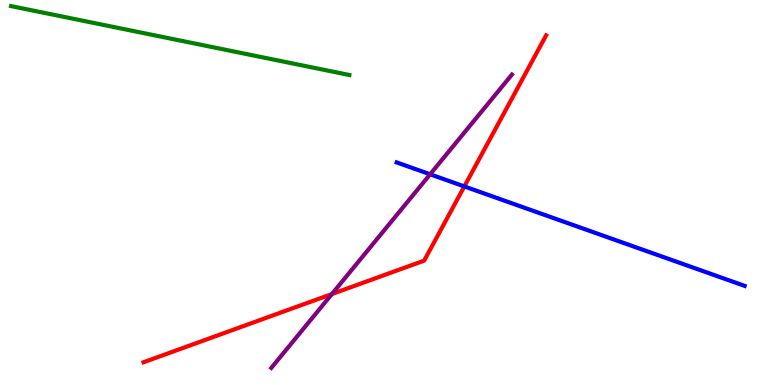[{'lines': ['blue', 'red'], 'intersections': [{'x': 5.99, 'y': 5.16}]}, {'lines': ['green', 'red'], 'intersections': []}, {'lines': ['purple', 'red'], 'intersections': [{'x': 4.28, 'y': 2.36}]}, {'lines': ['blue', 'green'], 'intersections': []}, {'lines': ['blue', 'purple'], 'intersections': [{'x': 5.55, 'y': 5.47}]}, {'lines': ['green', 'purple'], 'intersections': []}]